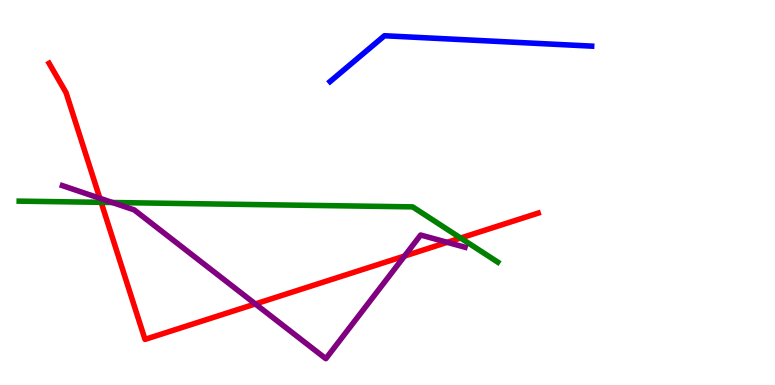[{'lines': ['blue', 'red'], 'intersections': []}, {'lines': ['green', 'red'], 'intersections': [{'x': 1.31, 'y': 4.74}, {'x': 5.94, 'y': 3.82}]}, {'lines': ['purple', 'red'], 'intersections': [{'x': 1.29, 'y': 4.85}, {'x': 3.29, 'y': 2.11}, {'x': 5.22, 'y': 3.35}, {'x': 5.77, 'y': 3.71}]}, {'lines': ['blue', 'green'], 'intersections': []}, {'lines': ['blue', 'purple'], 'intersections': []}, {'lines': ['green', 'purple'], 'intersections': [{'x': 1.45, 'y': 4.74}]}]